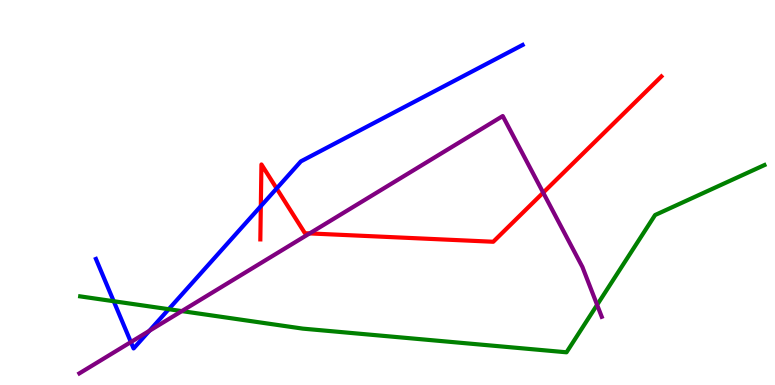[{'lines': ['blue', 'red'], 'intersections': [{'x': 3.37, 'y': 4.64}, {'x': 3.57, 'y': 5.1}]}, {'lines': ['green', 'red'], 'intersections': []}, {'lines': ['purple', 'red'], 'intersections': [{'x': 4.0, 'y': 3.94}, {'x': 7.01, 'y': 5.0}]}, {'lines': ['blue', 'green'], 'intersections': [{'x': 1.47, 'y': 2.18}, {'x': 2.18, 'y': 1.97}]}, {'lines': ['blue', 'purple'], 'intersections': [{'x': 1.69, 'y': 1.12}, {'x': 1.93, 'y': 1.41}]}, {'lines': ['green', 'purple'], 'intersections': [{'x': 2.35, 'y': 1.92}, {'x': 7.7, 'y': 2.08}]}]